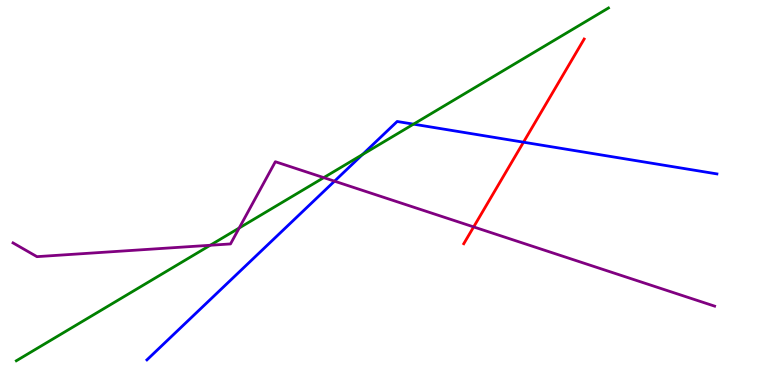[{'lines': ['blue', 'red'], 'intersections': [{'x': 6.75, 'y': 6.31}]}, {'lines': ['green', 'red'], 'intersections': []}, {'lines': ['purple', 'red'], 'intersections': [{'x': 6.11, 'y': 4.11}]}, {'lines': ['blue', 'green'], 'intersections': [{'x': 4.68, 'y': 5.98}, {'x': 5.34, 'y': 6.78}]}, {'lines': ['blue', 'purple'], 'intersections': [{'x': 4.32, 'y': 5.29}]}, {'lines': ['green', 'purple'], 'intersections': [{'x': 2.71, 'y': 3.63}, {'x': 3.09, 'y': 4.08}, {'x': 4.18, 'y': 5.39}]}]